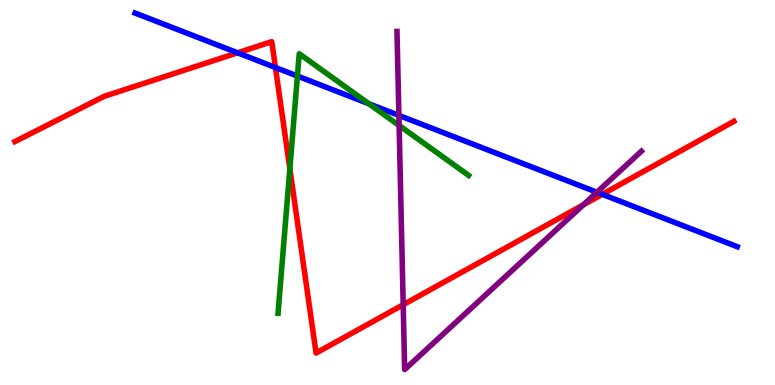[{'lines': ['blue', 'red'], 'intersections': [{'x': 3.07, 'y': 8.63}, {'x': 3.55, 'y': 8.25}, {'x': 7.77, 'y': 4.95}]}, {'lines': ['green', 'red'], 'intersections': [{'x': 3.74, 'y': 5.62}]}, {'lines': ['purple', 'red'], 'intersections': [{'x': 5.2, 'y': 2.09}, {'x': 7.53, 'y': 4.68}]}, {'lines': ['blue', 'green'], 'intersections': [{'x': 3.84, 'y': 8.03}, {'x': 4.76, 'y': 7.3}]}, {'lines': ['blue', 'purple'], 'intersections': [{'x': 5.15, 'y': 7.0}, {'x': 7.7, 'y': 5.01}]}, {'lines': ['green', 'purple'], 'intersections': [{'x': 5.15, 'y': 6.74}]}]